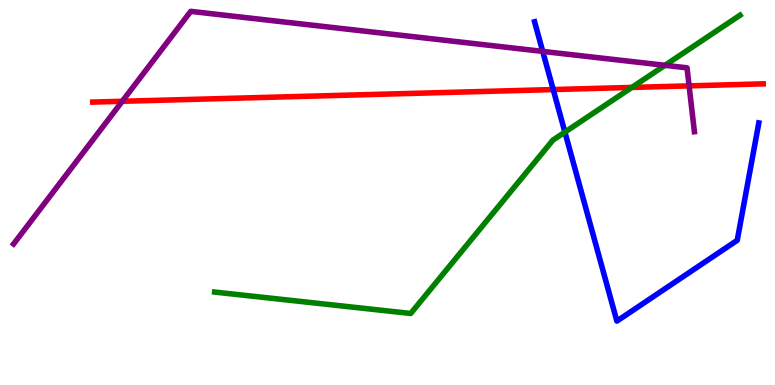[{'lines': ['blue', 'red'], 'intersections': [{'x': 7.14, 'y': 7.67}]}, {'lines': ['green', 'red'], 'intersections': [{'x': 8.15, 'y': 7.73}]}, {'lines': ['purple', 'red'], 'intersections': [{'x': 1.58, 'y': 7.37}, {'x': 8.89, 'y': 7.77}]}, {'lines': ['blue', 'green'], 'intersections': [{'x': 7.29, 'y': 6.57}]}, {'lines': ['blue', 'purple'], 'intersections': [{'x': 7.0, 'y': 8.66}]}, {'lines': ['green', 'purple'], 'intersections': [{'x': 8.58, 'y': 8.3}]}]